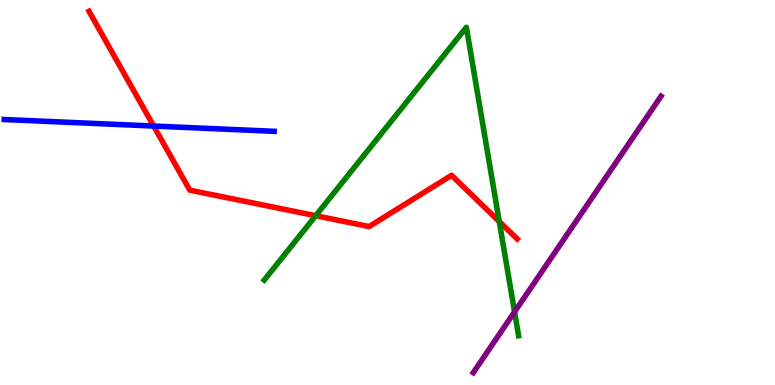[{'lines': ['blue', 'red'], 'intersections': [{'x': 1.98, 'y': 6.73}]}, {'lines': ['green', 'red'], 'intersections': [{'x': 4.07, 'y': 4.4}, {'x': 6.44, 'y': 4.25}]}, {'lines': ['purple', 'red'], 'intersections': []}, {'lines': ['blue', 'green'], 'intersections': []}, {'lines': ['blue', 'purple'], 'intersections': []}, {'lines': ['green', 'purple'], 'intersections': [{'x': 6.64, 'y': 1.9}]}]